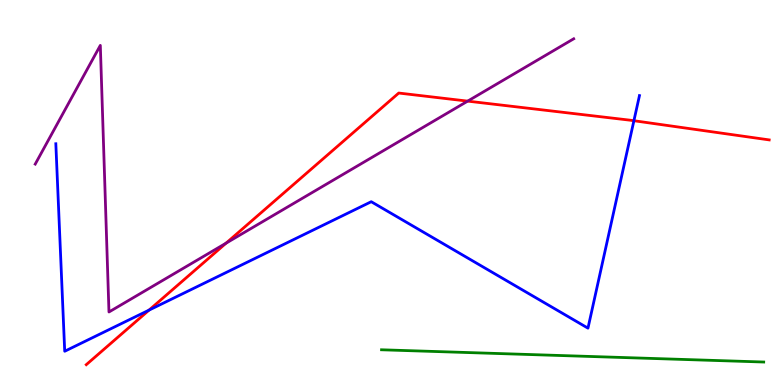[{'lines': ['blue', 'red'], 'intersections': [{'x': 1.92, 'y': 1.95}, {'x': 8.18, 'y': 6.86}]}, {'lines': ['green', 'red'], 'intersections': []}, {'lines': ['purple', 'red'], 'intersections': [{'x': 2.92, 'y': 3.68}, {'x': 6.03, 'y': 7.37}]}, {'lines': ['blue', 'green'], 'intersections': []}, {'lines': ['blue', 'purple'], 'intersections': []}, {'lines': ['green', 'purple'], 'intersections': []}]